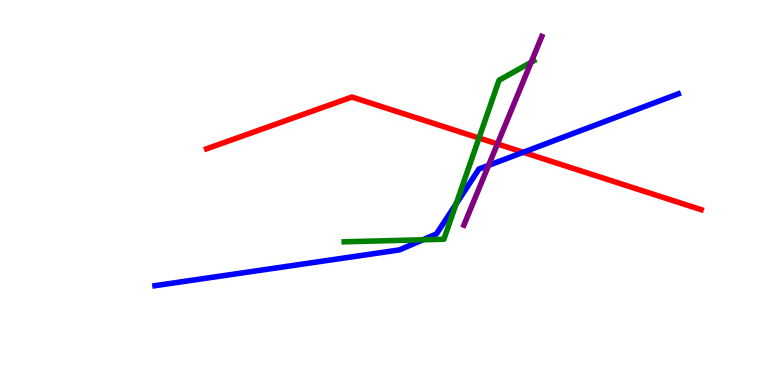[{'lines': ['blue', 'red'], 'intersections': [{'x': 6.75, 'y': 6.04}]}, {'lines': ['green', 'red'], 'intersections': [{'x': 6.18, 'y': 6.42}]}, {'lines': ['purple', 'red'], 'intersections': [{'x': 6.42, 'y': 6.26}]}, {'lines': ['blue', 'green'], 'intersections': [{'x': 5.46, 'y': 3.77}, {'x': 5.89, 'y': 4.71}]}, {'lines': ['blue', 'purple'], 'intersections': [{'x': 6.3, 'y': 5.7}]}, {'lines': ['green', 'purple'], 'intersections': [{'x': 6.85, 'y': 8.38}]}]